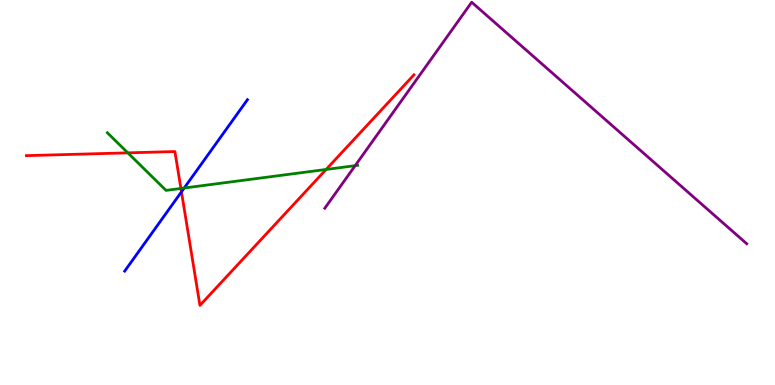[{'lines': ['blue', 'red'], 'intersections': [{'x': 2.34, 'y': 5.02}]}, {'lines': ['green', 'red'], 'intersections': [{'x': 1.65, 'y': 6.03}, {'x': 2.33, 'y': 5.11}, {'x': 4.21, 'y': 5.6}]}, {'lines': ['purple', 'red'], 'intersections': []}, {'lines': ['blue', 'green'], 'intersections': [{'x': 2.38, 'y': 5.12}]}, {'lines': ['blue', 'purple'], 'intersections': []}, {'lines': ['green', 'purple'], 'intersections': [{'x': 4.58, 'y': 5.7}]}]